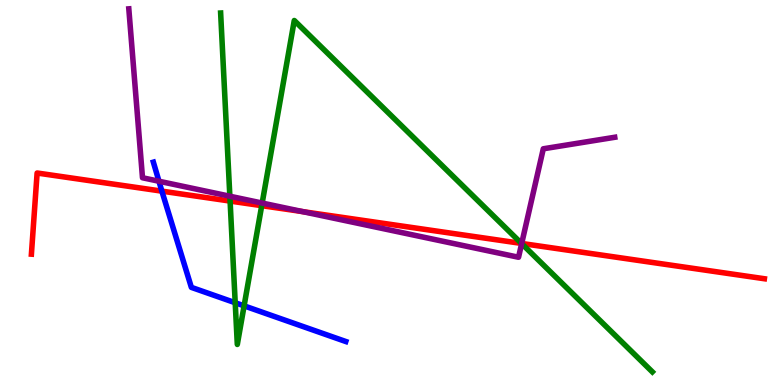[{'lines': ['blue', 'red'], 'intersections': [{'x': 2.09, 'y': 5.04}]}, {'lines': ['green', 'red'], 'intersections': [{'x': 2.97, 'y': 4.78}, {'x': 3.38, 'y': 4.66}, {'x': 6.73, 'y': 3.68}]}, {'lines': ['purple', 'red'], 'intersections': [{'x': 3.9, 'y': 4.5}, {'x': 6.73, 'y': 3.68}]}, {'lines': ['blue', 'green'], 'intersections': [{'x': 3.03, 'y': 2.14}, {'x': 3.15, 'y': 2.06}]}, {'lines': ['blue', 'purple'], 'intersections': [{'x': 2.05, 'y': 5.29}]}, {'lines': ['green', 'purple'], 'intersections': [{'x': 2.97, 'y': 4.9}, {'x': 3.38, 'y': 4.73}, {'x': 6.73, 'y': 3.67}]}]